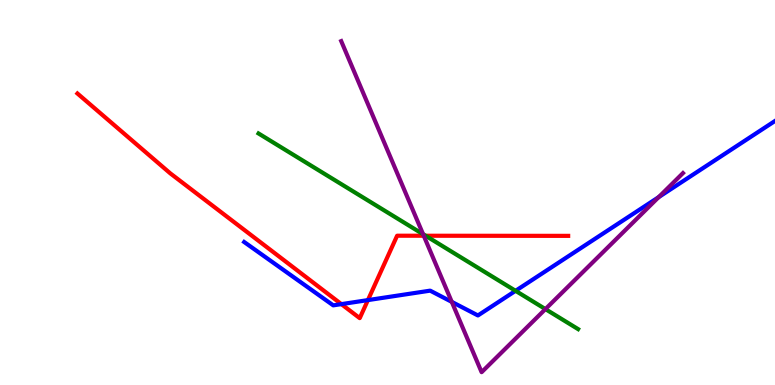[{'lines': ['blue', 'red'], 'intersections': [{'x': 4.41, 'y': 2.1}, {'x': 4.75, 'y': 2.21}]}, {'lines': ['green', 'red'], 'intersections': [{'x': 5.49, 'y': 3.88}]}, {'lines': ['purple', 'red'], 'intersections': [{'x': 5.47, 'y': 3.88}]}, {'lines': ['blue', 'green'], 'intersections': [{'x': 6.65, 'y': 2.45}]}, {'lines': ['blue', 'purple'], 'intersections': [{'x': 5.83, 'y': 2.16}, {'x': 8.5, 'y': 4.88}]}, {'lines': ['green', 'purple'], 'intersections': [{'x': 5.46, 'y': 3.92}, {'x': 7.04, 'y': 1.97}]}]